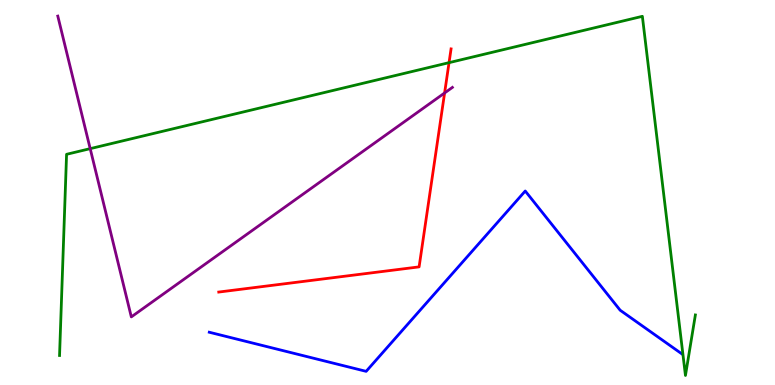[{'lines': ['blue', 'red'], 'intersections': []}, {'lines': ['green', 'red'], 'intersections': [{'x': 5.79, 'y': 8.37}]}, {'lines': ['purple', 'red'], 'intersections': [{'x': 5.74, 'y': 7.59}]}, {'lines': ['blue', 'green'], 'intersections': []}, {'lines': ['blue', 'purple'], 'intersections': []}, {'lines': ['green', 'purple'], 'intersections': [{'x': 1.16, 'y': 6.14}]}]